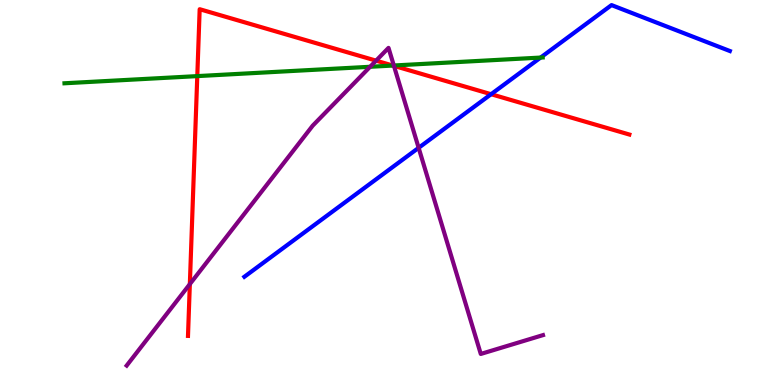[{'lines': ['blue', 'red'], 'intersections': [{'x': 6.34, 'y': 7.55}]}, {'lines': ['green', 'red'], 'intersections': [{'x': 2.55, 'y': 8.02}, {'x': 5.07, 'y': 8.3}]}, {'lines': ['purple', 'red'], 'intersections': [{'x': 2.45, 'y': 2.62}, {'x': 4.85, 'y': 8.42}, {'x': 5.08, 'y': 8.29}]}, {'lines': ['blue', 'green'], 'intersections': [{'x': 6.98, 'y': 8.5}]}, {'lines': ['blue', 'purple'], 'intersections': [{'x': 5.4, 'y': 6.16}]}, {'lines': ['green', 'purple'], 'intersections': [{'x': 4.78, 'y': 8.27}, {'x': 5.08, 'y': 8.3}]}]